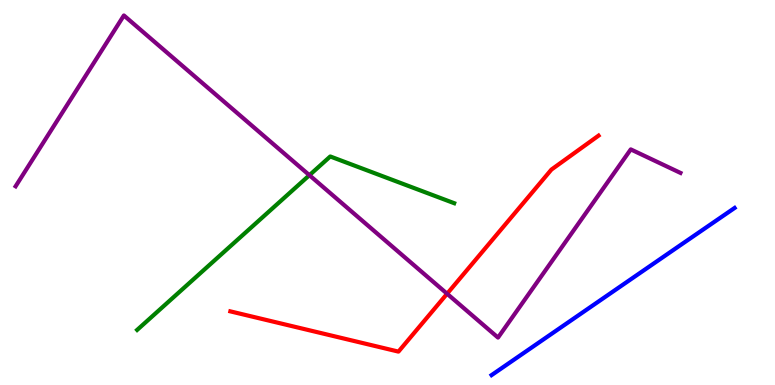[{'lines': ['blue', 'red'], 'intersections': []}, {'lines': ['green', 'red'], 'intersections': []}, {'lines': ['purple', 'red'], 'intersections': [{'x': 5.77, 'y': 2.37}]}, {'lines': ['blue', 'green'], 'intersections': []}, {'lines': ['blue', 'purple'], 'intersections': []}, {'lines': ['green', 'purple'], 'intersections': [{'x': 3.99, 'y': 5.45}]}]